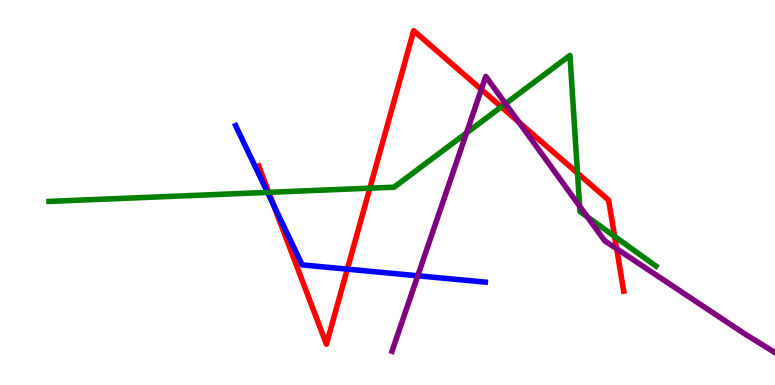[{'lines': ['blue', 'red'], 'intersections': [{'x': 3.53, 'y': 4.68}, {'x': 4.48, 'y': 3.01}]}, {'lines': ['green', 'red'], 'intersections': [{'x': 3.47, 'y': 5.0}, {'x': 4.77, 'y': 5.11}, {'x': 6.47, 'y': 7.22}, {'x': 7.45, 'y': 5.5}, {'x': 7.93, 'y': 3.86}]}, {'lines': ['purple', 'red'], 'intersections': [{'x': 6.21, 'y': 7.68}, {'x': 6.69, 'y': 6.83}, {'x': 7.96, 'y': 3.54}]}, {'lines': ['blue', 'green'], 'intersections': [{'x': 3.45, 'y': 5.0}]}, {'lines': ['blue', 'purple'], 'intersections': [{'x': 5.39, 'y': 2.84}]}, {'lines': ['green', 'purple'], 'intersections': [{'x': 6.02, 'y': 6.55}, {'x': 6.52, 'y': 7.31}, {'x': 7.48, 'y': 4.65}, {'x': 7.58, 'y': 4.37}]}]